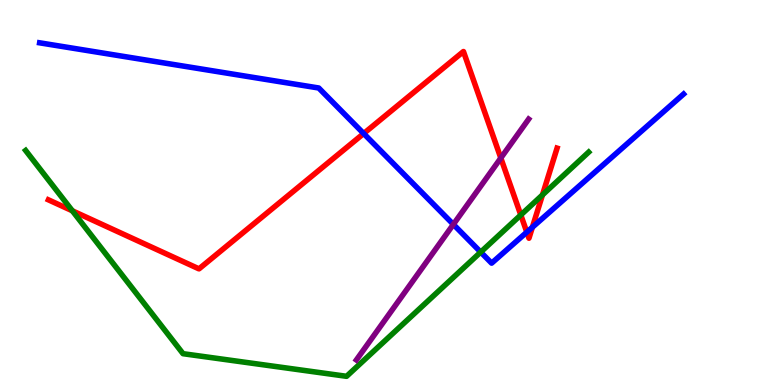[{'lines': ['blue', 'red'], 'intersections': [{'x': 4.69, 'y': 6.53}, {'x': 6.8, 'y': 3.97}, {'x': 6.87, 'y': 4.1}]}, {'lines': ['green', 'red'], 'intersections': [{'x': 0.934, 'y': 4.52}, {'x': 6.72, 'y': 4.42}, {'x': 7.0, 'y': 4.94}]}, {'lines': ['purple', 'red'], 'intersections': [{'x': 6.46, 'y': 5.9}]}, {'lines': ['blue', 'green'], 'intersections': [{'x': 6.2, 'y': 3.45}]}, {'lines': ['blue', 'purple'], 'intersections': [{'x': 5.85, 'y': 4.17}]}, {'lines': ['green', 'purple'], 'intersections': []}]